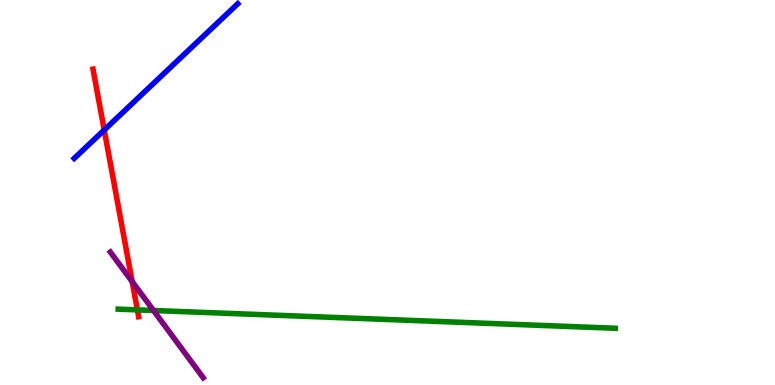[{'lines': ['blue', 'red'], 'intersections': [{'x': 1.34, 'y': 6.62}]}, {'lines': ['green', 'red'], 'intersections': [{'x': 1.77, 'y': 1.95}]}, {'lines': ['purple', 'red'], 'intersections': [{'x': 1.71, 'y': 2.69}]}, {'lines': ['blue', 'green'], 'intersections': []}, {'lines': ['blue', 'purple'], 'intersections': []}, {'lines': ['green', 'purple'], 'intersections': [{'x': 1.98, 'y': 1.94}]}]